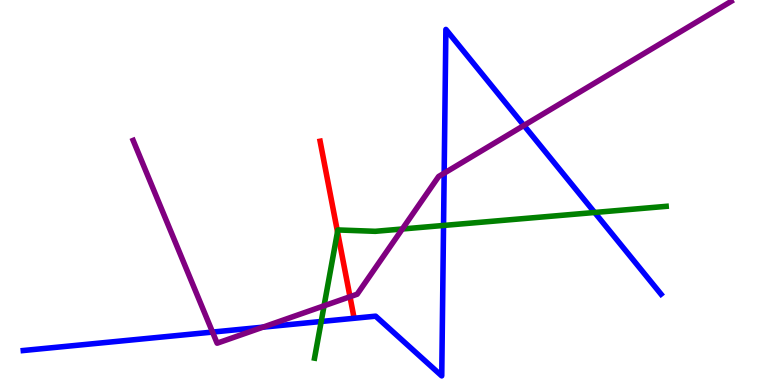[{'lines': ['blue', 'red'], 'intersections': []}, {'lines': ['green', 'red'], 'intersections': [{'x': 4.36, 'y': 3.98}]}, {'lines': ['purple', 'red'], 'intersections': [{'x': 4.52, 'y': 2.29}]}, {'lines': ['blue', 'green'], 'intersections': [{'x': 4.14, 'y': 1.65}, {'x': 5.72, 'y': 4.14}, {'x': 7.67, 'y': 4.48}]}, {'lines': ['blue', 'purple'], 'intersections': [{'x': 2.74, 'y': 1.37}, {'x': 3.39, 'y': 1.5}, {'x': 5.73, 'y': 5.5}, {'x': 6.76, 'y': 6.74}]}, {'lines': ['green', 'purple'], 'intersections': [{'x': 4.18, 'y': 2.06}, {'x': 5.19, 'y': 4.05}]}]